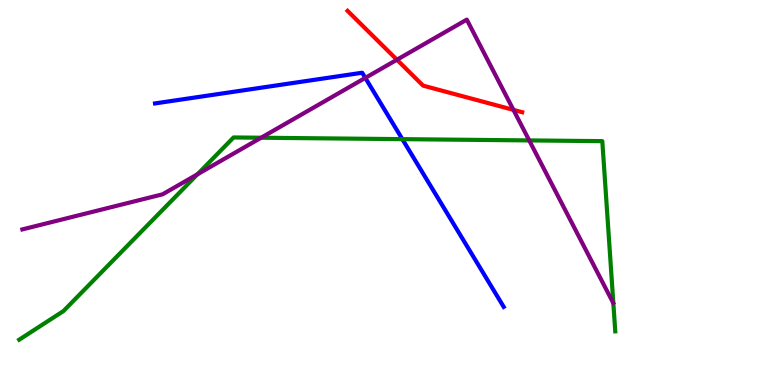[{'lines': ['blue', 'red'], 'intersections': []}, {'lines': ['green', 'red'], 'intersections': []}, {'lines': ['purple', 'red'], 'intersections': [{'x': 5.12, 'y': 8.45}, {'x': 6.63, 'y': 7.15}]}, {'lines': ['blue', 'green'], 'intersections': [{'x': 5.19, 'y': 6.39}]}, {'lines': ['blue', 'purple'], 'intersections': [{'x': 4.71, 'y': 7.98}]}, {'lines': ['green', 'purple'], 'intersections': [{'x': 2.55, 'y': 5.47}, {'x': 3.37, 'y': 6.42}, {'x': 6.83, 'y': 6.35}]}]